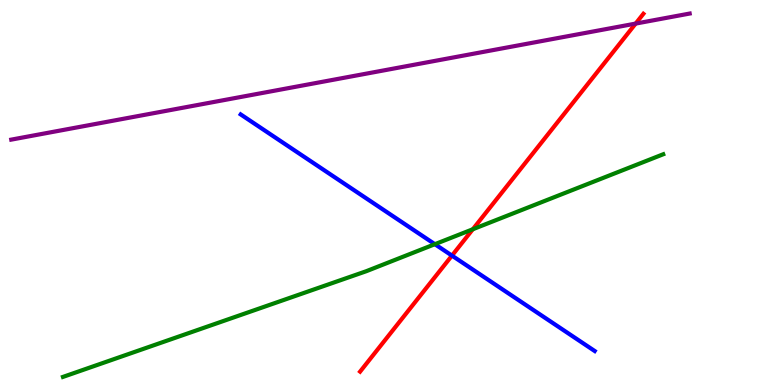[{'lines': ['blue', 'red'], 'intersections': [{'x': 5.83, 'y': 3.36}]}, {'lines': ['green', 'red'], 'intersections': [{'x': 6.1, 'y': 4.05}]}, {'lines': ['purple', 'red'], 'intersections': [{'x': 8.2, 'y': 9.39}]}, {'lines': ['blue', 'green'], 'intersections': [{'x': 5.61, 'y': 3.66}]}, {'lines': ['blue', 'purple'], 'intersections': []}, {'lines': ['green', 'purple'], 'intersections': []}]